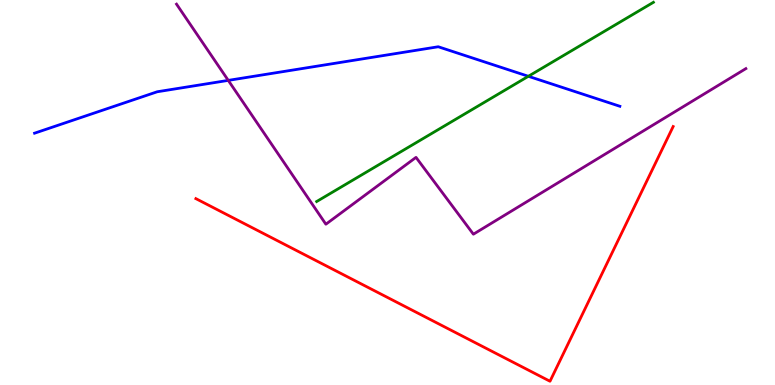[{'lines': ['blue', 'red'], 'intersections': []}, {'lines': ['green', 'red'], 'intersections': []}, {'lines': ['purple', 'red'], 'intersections': []}, {'lines': ['blue', 'green'], 'intersections': [{'x': 6.82, 'y': 8.02}]}, {'lines': ['blue', 'purple'], 'intersections': [{'x': 2.95, 'y': 7.91}]}, {'lines': ['green', 'purple'], 'intersections': []}]